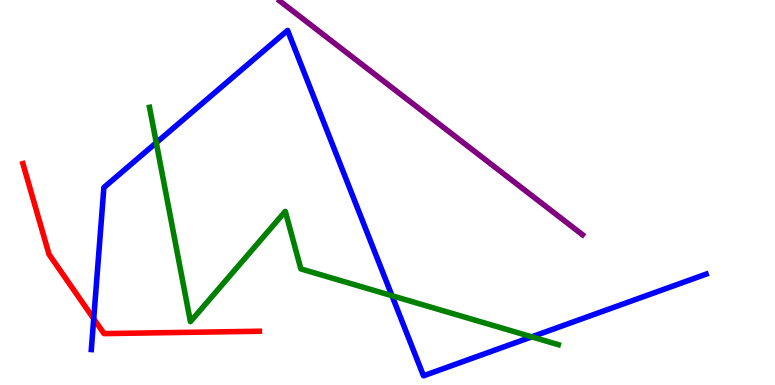[{'lines': ['blue', 'red'], 'intersections': [{'x': 1.21, 'y': 1.72}]}, {'lines': ['green', 'red'], 'intersections': []}, {'lines': ['purple', 'red'], 'intersections': []}, {'lines': ['blue', 'green'], 'intersections': [{'x': 2.02, 'y': 6.29}, {'x': 5.06, 'y': 2.32}, {'x': 6.86, 'y': 1.25}]}, {'lines': ['blue', 'purple'], 'intersections': []}, {'lines': ['green', 'purple'], 'intersections': []}]